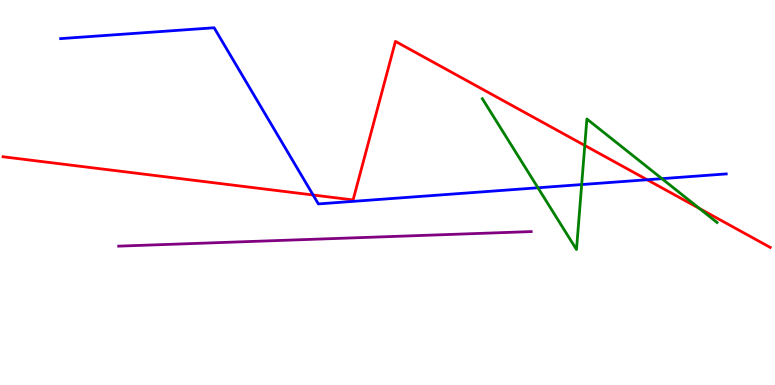[{'lines': ['blue', 'red'], 'intersections': [{'x': 4.04, 'y': 4.93}, {'x': 8.35, 'y': 5.33}]}, {'lines': ['green', 'red'], 'intersections': [{'x': 7.55, 'y': 6.22}, {'x': 9.03, 'y': 4.58}]}, {'lines': ['purple', 'red'], 'intersections': []}, {'lines': ['blue', 'green'], 'intersections': [{'x': 6.94, 'y': 5.12}, {'x': 7.51, 'y': 5.21}, {'x': 8.54, 'y': 5.36}]}, {'lines': ['blue', 'purple'], 'intersections': []}, {'lines': ['green', 'purple'], 'intersections': []}]